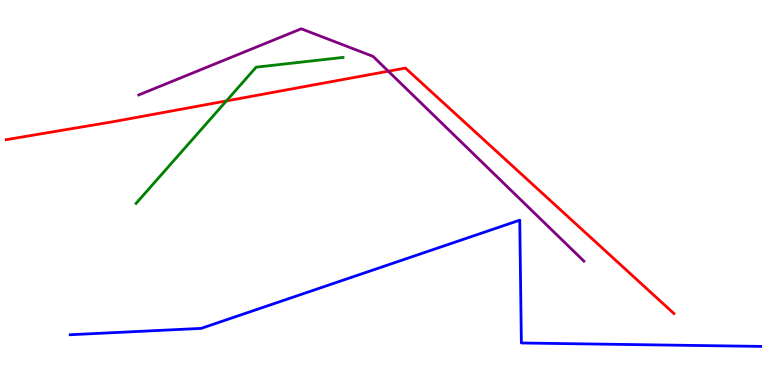[{'lines': ['blue', 'red'], 'intersections': []}, {'lines': ['green', 'red'], 'intersections': [{'x': 2.92, 'y': 7.38}]}, {'lines': ['purple', 'red'], 'intersections': [{'x': 5.01, 'y': 8.15}]}, {'lines': ['blue', 'green'], 'intersections': []}, {'lines': ['blue', 'purple'], 'intersections': []}, {'lines': ['green', 'purple'], 'intersections': []}]